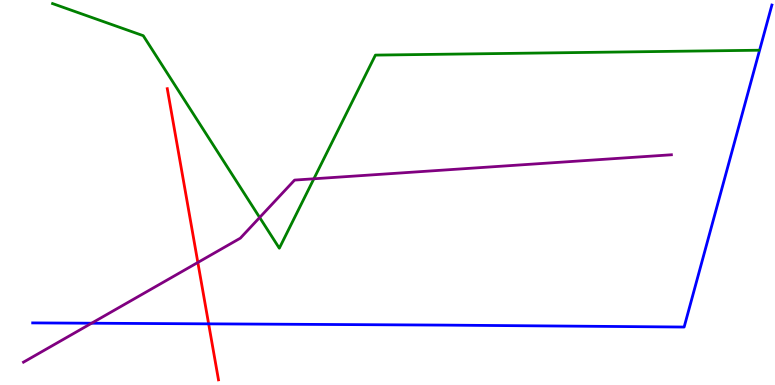[{'lines': ['blue', 'red'], 'intersections': [{'x': 2.69, 'y': 1.59}]}, {'lines': ['green', 'red'], 'intersections': []}, {'lines': ['purple', 'red'], 'intersections': [{'x': 2.55, 'y': 3.18}]}, {'lines': ['blue', 'green'], 'intersections': []}, {'lines': ['blue', 'purple'], 'intersections': [{'x': 1.18, 'y': 1.6}]}, {'lines': ['green', 'purple'], 'intersections': [{'x': 3.35, 'y': 4.35}, {'x': 4.05, 'y': 5.36}]}]